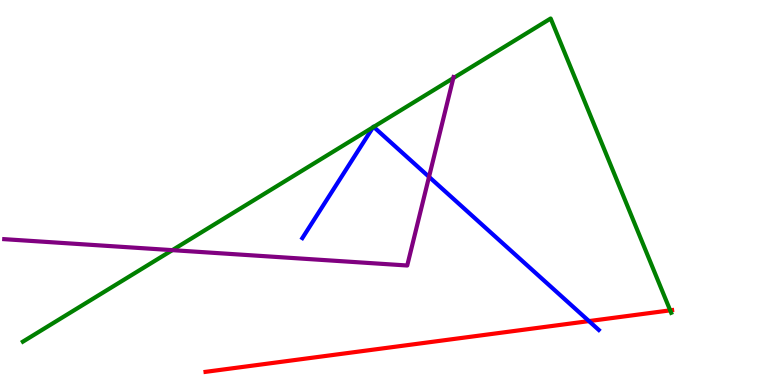[{'lines': ['blue', 'red'], 'intersections': [{'x': 7.6, 'y': 1.66}]}, {'lines': ['green', 'red'], 'intersections': [{'x': 8.65, 'y': 1.94}]}, {'lines': ['purple', 'red'], 'intersections': []}, {'lines': ['blue', 'green'], 'intersections': [{'x': 4.81, 'y': 6.69}, {'x': 4.82, 'y': 6.7}]}, {'lines': ['blue', 'purple'], 'intersections': [{'x': 5.54, 'y': 5.41}]}, {'lines': ['green', 'purple'], 'intersections': [{'x': 2.22, 'y': 3.5}, {'x': 5.85, 'y': 7.97}]}]